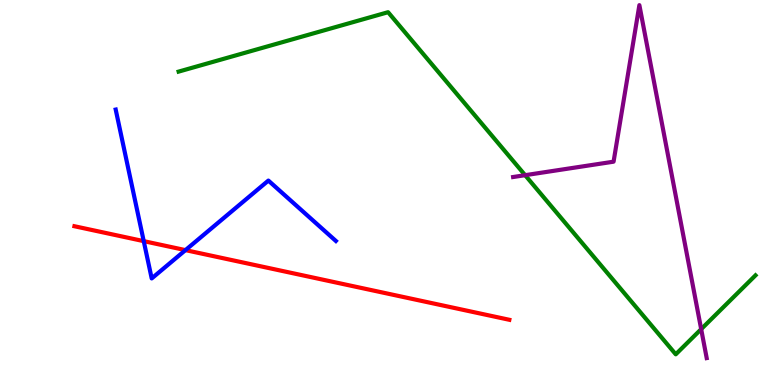[{'lines': ['blue', 'red'], 'intersections': [{'x': 1.85, 'y': 3.74}, {'x': 2.39, 'y': 3.5}]}, {'lines': ['green', 'red'], 'intersections': []}, {'lines': ['purple', 'red'], 'intersections': []}, {'lines': ['blue', 'green'], 'intersections': []}, {'lines': ['blue', 'purple'], 'intersections': []}, {'lines': ['green', 'purple'], 'intersections': [{'x': 6.78, 'y': 5.45}, {'x': 9.05, 'y': 1.45}]}]